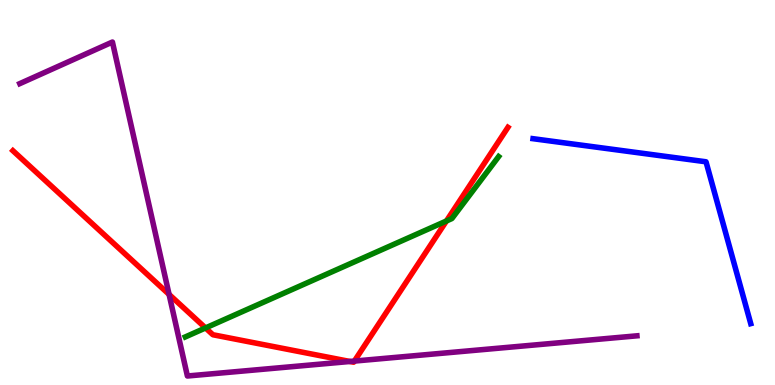[{'lines': ['blue', 'red'], 'intersections': []}, {'lines': ['green', 'red'], 'intersections': [{'x': 2.65, 'y': 1.48}, {'x': 5.76, 'y': 4.26}]}, {'lines': ['purple', 'red'], 'intersections': [{'x': 2.18, 'y': 2.35}, {'x': 4.52, 'y': 0.611}, {'x': 4.57, 'y': 0.621}]}, {'lines': ['blue', 'green'], 'intersections': []}, {'lines': ['blue', 'purple'], 'intersections': []}, {'lines': ['green', 'purple'], 'intersections': []}]